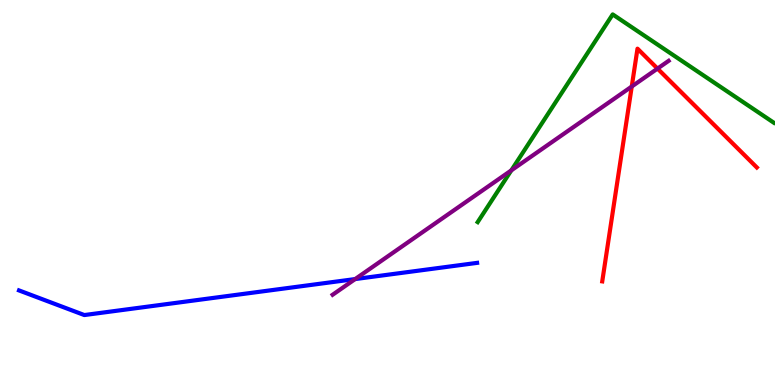[{'lines': ['blue', 'red'], 'intersections': []}, {'lines': ['green', 'red'], 'intersections': []}, {'lines': ['purple', 'red'], 'intersections': [{'x': 8.15, 'y': 7.75}, {'x': 8.48, 'y': 8.22}]}, {'lines': ['blue', 'green'], 'intersections': []}, {'lines': ['blue', 'purple'], 'intersections': [{'x': 4.58, 'y': 2.75}]}, {'lines': ['green', 'purple'], 'intersections': [{'x': 6.6, 'y': 5.58}]}]